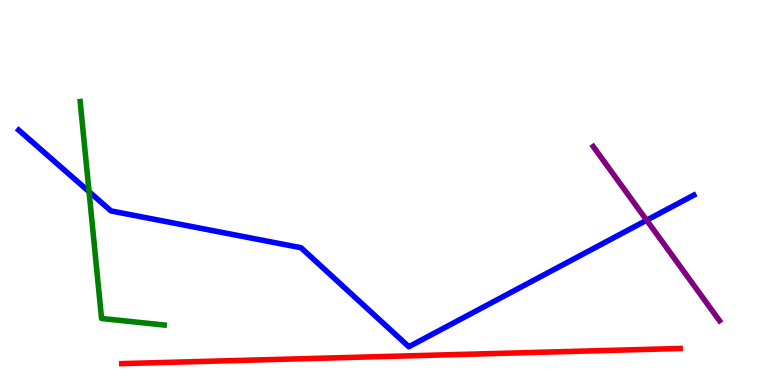[{'lines': ['blue', 'red'], 'intersections': []}, {'lines': ['green', 'red'], 'intersections': []}, {'lines': ['purple', 'red'], 'intersections': []}, {'lines': ['blue', 'green'], 'intersections': [{'x': 1.15, 'y': 5.02}]}, {'lines': ['blue', 'purple'], 'intersections': [{'x': 8.34, 'y': 4.28}]}, {'lines': ['green', 'purple'], 'intersections': []}]